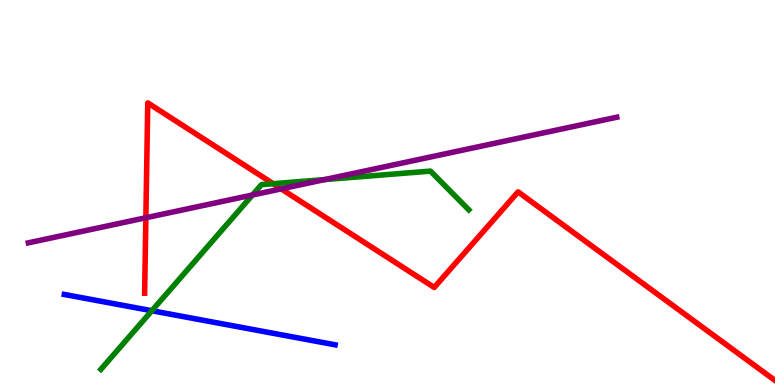[{'lines': ['blue', 'red'], 'intersections': []}, {'lines': ['green', 'red'], 'intersections': [{'x': 3.53, 'y': 5.23}]}, {'lines': ['purple', 'red'], 'intersections': [{'x': 1.88, 'y': 4.34}, {'x': 3.63, 'y': 5.09}]}, {'lines': ['blue', 'green'], 'intersections': [{'x': 1.96, 'y': 1.93}]}, {'lines': ['blue', 'purple'], 'intersections': []}, {'lines': ['green', 'purple'], 'intersections': [{'x': 3.26, 'y': 4.94}, {'x': 4.19, 'y': 5.34}]}]